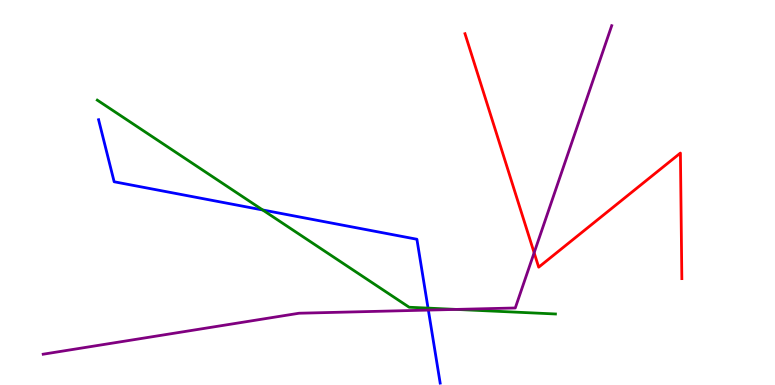[{'lines': ['blue', 'red'], 'intersections': []}, {'lines': ['green', 'red'], 'intersections': []}, {'lines': ['purple', 'red'], 'intersections': [{'x': 6.89, 'y': 3.44}]}, {'lines': ['blue', 'green'], 'intersections': [{'x': 3.39, 'y': 4.55}, {'x': 5.52, 'y': 2.0}]}, {'lines': ['blue', 'purple'], 'intersections': [{'x': 5.53, 'y': 1.95}]}, {'lines': ['green', 'purple'], 'intersections': [{'x': 5.89, 'y': 1.96}]}]